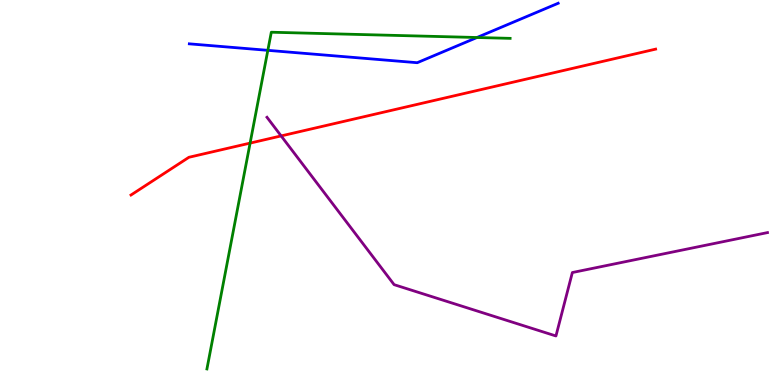[{'lines': ['blue', 'red'], 'intersections': []}, {'lines': ['green', 'red'], 'intersections': [{'x': 3.23, 'y': 6.28}]}, {'lines': ['purple', 'red'], 'intersections': [{'x': 3.63, 'y': 6.47}]}, {'lines': ['blue', 'green'], 'intersections': [{'x': 3.46, 'y': 8.69}, {'x': 6.15, 'y': 9.03}]}, {'lines': ['blue', 'purple'], 'intersections': []}, {'lines': ['green', 'purple'], 'intersections': []}]